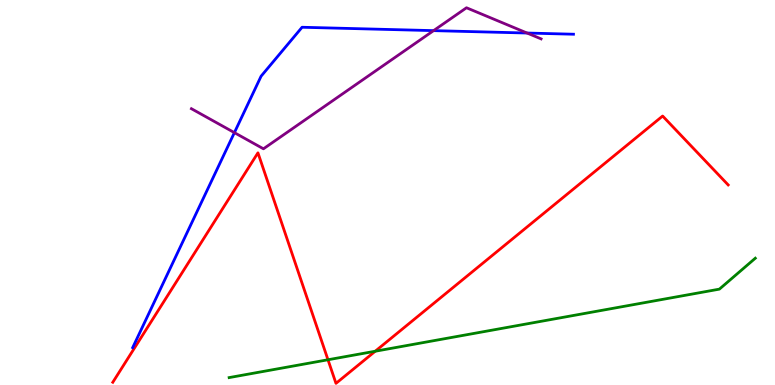[{'lines': ['blue', 'red'], 'intersections': []}, {'lines': ['green', 'red'], 'intersections': [{'x': 4.23, 'y': 0.656}, {'x': 4.84, 'y': 0.877}]}, {'lines': ['purple', 'red'], 'intersections': []}, {'lines': ['blue', 'green'], 'intersections': []}, {'lines': ['blue', 'purple'], 'intersections': [{'x': 3.02, 'y': 6.55}, {'x': 5.59, 'y': 9.2}, {'x': 6.8, 'y': 9.14}]}, {'lines': ['green', 'purple'], 'intersections': []}]